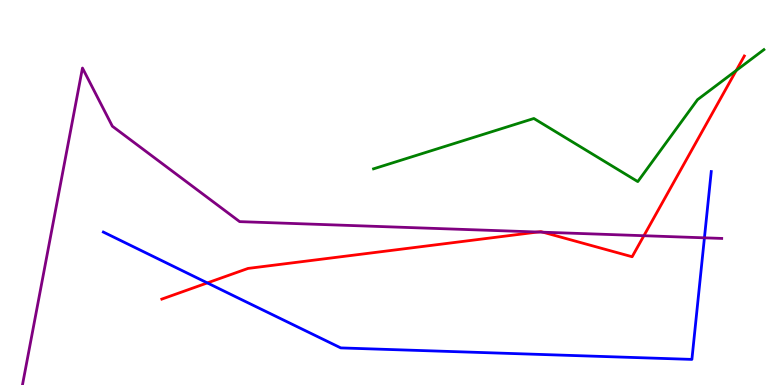[{'lines': ['blue', 'red'], 'intersections': [{'x': 2.68, 'y': 2.65}]}, {'lines': ['green', 'red'], 'intersections': [{'x': 9.5, 'y': 8.17}]}, {'lines': ['purple', 'red'], 'intersections': [{'x': 6.94, 'y': 3.97}, {'x': 7.01, 'y': 3.97}, {'x': 8.31, 'y': 3.88}]}, {'lines': ['blue', 'green'], 'intersections': []}, {'lines': ['blue', 'purple'], 'intersections': [{'x': 9.09, 'y': 3.82}]}, {'lines': ['green', 'purple'], 'intersections': []}]